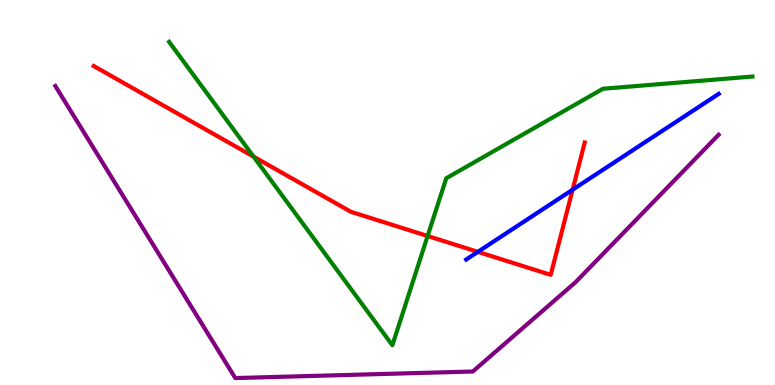[{'lines': ['blue', 'red'], 'intersections': [{'x': 6.17, 'y': 3.46}, {'x': 7.39, 'y': 5.07}]}, {'lines': ['green', 'red'], 'intersections': [{'x': 3.27, 'y': 5.93}, {'x': 5.52, 'y': 3.87}]}, {'lines': ['purple', 'red'], 'intersections': []}, {'lines': ['blue', 'green'], 'intersections': []}, {'lines': ['blue', 'purple'], 'intersections': []}, {'lines': ['green', 'purple'], 'intersections': []}]